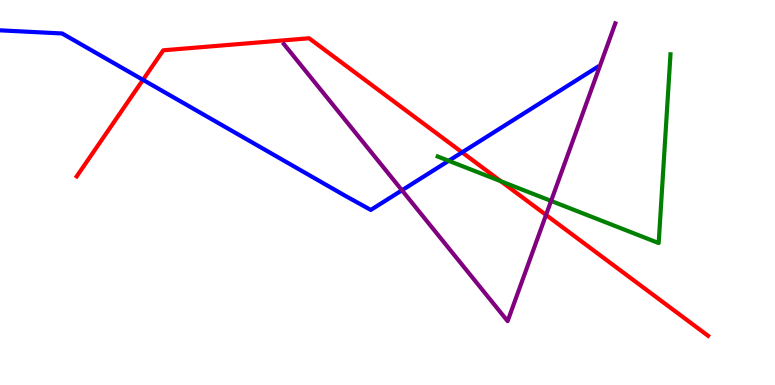[{'lines': ['blue', 'red'], 'intersections': [{'x': 1.85, 'y': 7.93}, {'x': 5.96, 'y': 6.04}]}, {'lines': ['green', 'red'], 'intersections': [{'x': 6.46, 'y': 5.29}]}, {'lines': ['purple', 'red'], 'intersections': [{'x': 7.05, 'y': 4.42}]}, {'lines': ['blue', 'green'], 'intersections': [{'x': 5.79, 'y': 5.82}]}, {'lines': ['blue', 'purple'], 'intersections': [{'x': 5.19, 'y': 5.06}]}, {'lines': ['green', 'purple'], 'intersections': [{'x': 7.11, 'y': 4.78}]}]